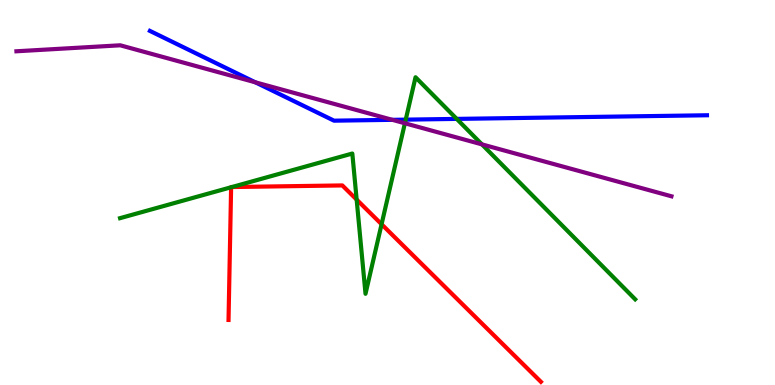[{'lines': ['blue', 'red'], 'intersections': []}, {'lines': ['green', 'red'], 'intersections': [{'x': 2.98, 'y': 5.14}, {'x': 2.99, 'y': 5.14}, {'x': 4.6, 'y': 4.82}, {'x': 4.92, 'y': 4.18}]}, {'lines': ['purple', 'red'], 'intersections': []}, {'lines': ['blue', 'green'], 'intersections': [{'x': 5.24, 'y': 6.89}, {'x': 5.89, 'y': 6.91}]}, {'lines': ['blue', 'purple'], 'intersections': [{'x': 3.29, 'y': 7.86}, {'x': 5.06, 'y': 6.89}]}, {'lines': ['green', 'purple'], 'intersections': [{'x': 5.22, 'y': 6.8}, {'x': 6.22, 'y': 6.25}]}]